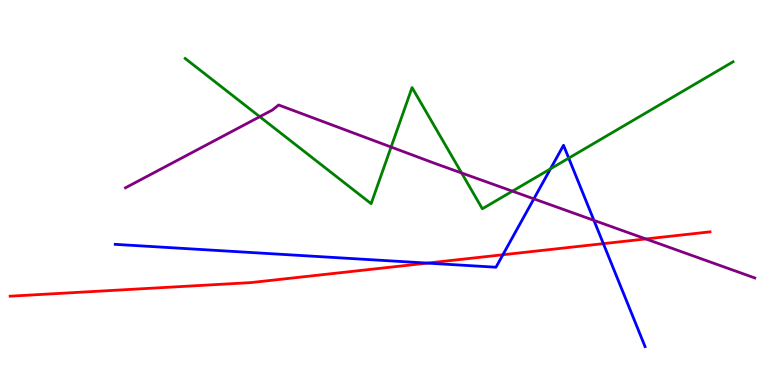[{'lines': ['blue', 'red'], 'intersections': [{'x': 5.51, 'y': 3.17}, {'x': 6.49, 'y': 3.38}, {'x': 7.79, 'y': 3.67}]}, {'lines': ['green', 'red'], 'intersections': []}, {'lines': ['purple', 'red'], 'intersections': [{'x': 8.33, 'y': 3.79}]}, {'lines': ['blue', 'green'], 'intersections': [{'x': 7.1, 'y': 5.61}, {'x': 7.34, 'y': 5.89}]}, {'lines': ['blue', 'purple'], 'intersections': [{'x': 6.89, 'y': 4.84}, {'x': 7.66, 'y': 4.28}]}, {'lines': ['green', 'purple'], 'intersections': [{'x': 3.35, 'y': 6.97}, {'x': 5.05, 'y': 6.18}, {'x': 5.96, 'y': 5.51}, {'x': 6.61, 'y': 5.03}]}]